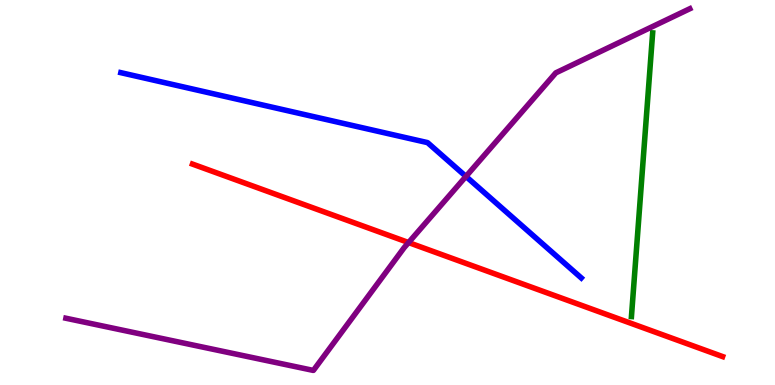[{'lines': ['blue', 'red'], 'intersections': []}, {'lines': ['green', 'red'], 'intersections': []}, {'lines': ['purple', 'red'], 'intersections': [{'x': 5.27, 'y': 3.7}]}, {'lines': ['blue', 'green'], 'intersections': []}, {'lines': ['blue', 'purple'], 'intersections': [{'x': 6.01, 'y': 5.42}]}, {'lines': ['green', 'purple'], 'intersections': []}]